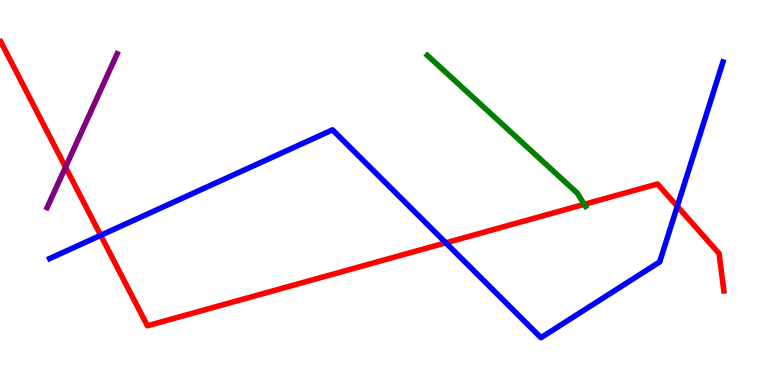[{'lines': ['blue', 'red'], 'intersections': [{'x': 1.3, 'y': 3.89}, {'x': 5.75, 'y': 3.69}, {'x': 8.74, 'y': 4.64}]}, {'lines': ['green', 'red'], 'intersections': [{'x': 7.54, 'y': 4.69}]}, {'lines': ['purple', 'red'], 'intersections': [{'x': 0.845, 'y': 5.66}]}, {'lines': ['blue', 'green'], 'intersections': []}, {'lines': ['blue', 'purple'], 'intersections': []}, {'lines': ['green', 'purple'], 'intersections': []}]